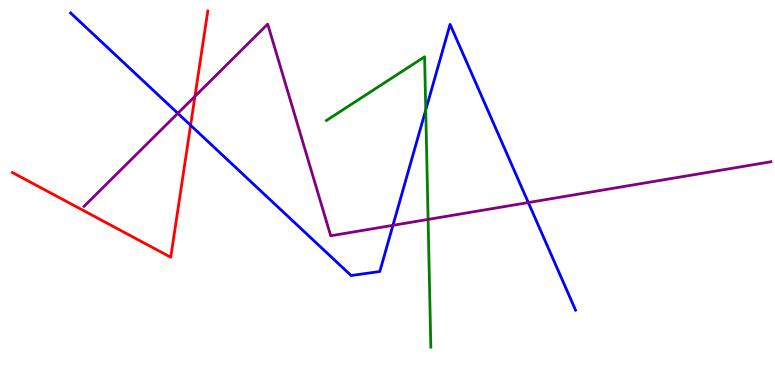[{'lines': ['blue', 'red'], 'intersections': [{'x': 2.46, 'y': 6.75}]}, {'lines': ['green', 'red'], 'intersections': []}, {'lines': ['purple', 'red'], 'intersections': [{'x': 2.52, 'y': 7.5}]}, {'lines': ['blue', 'green'], 'intersections': [{'x': 5.49, 'y': 7.14}]}, {'lines': ['blue', 'purple'], 'intersections': [{'x': 2.29, 'y': 7.06}, {'x': 5.07, 'y': 4.15}, {'x': 6.82, 'y': 4.74}]}, {'lines': ['green', 'purple'], 'intersections': [{'x': 5.52, 'y': 4.3}]}]